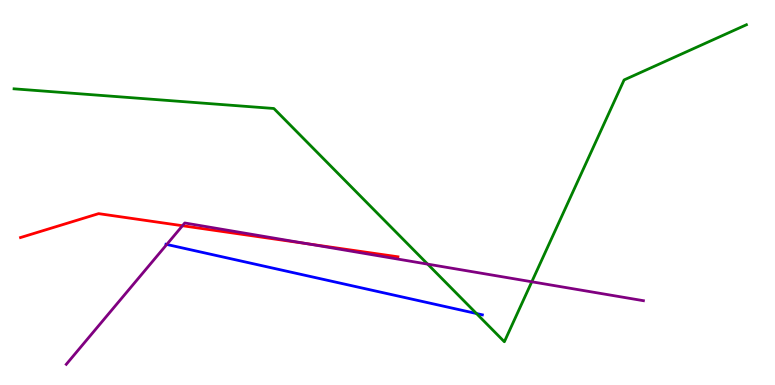[{'lines': ['blue', 'red'], 'intersections': []}, {'lines': ['green', 'red'], 'intersections': []}, {'lines': ['purple', 'red'], 'intersections': [{'x': 2.35, 'y': 4.14}, {'x': 3.96, 'y': 3.67}]}, {'lines': ['blue', 'green'], 'intersections': [{'x': 6.15, 'y': 1.86}]}, {'lines': ['blue', 'purple'], 'intersections': [{'x': 2.15, 'y': 3.65}]}, {'lines': ['green', 'purple'], 'intersections': [{'x': 5.52, 'y': 3.14}, {'x': 6.86, 'y': 2.68}]}]